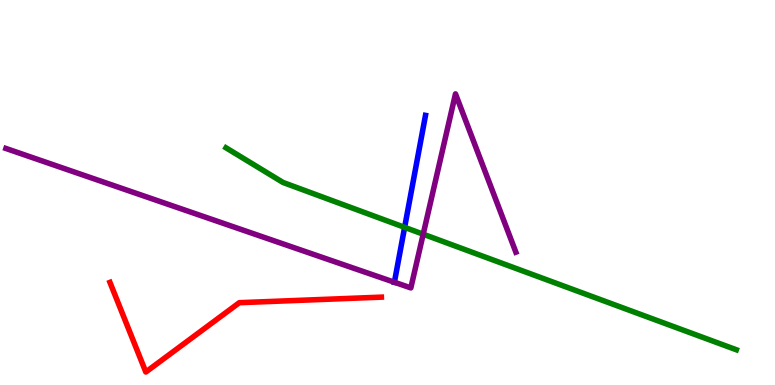[{'lines': ['blue', 'red'], 'intersections': []}, {'lines': ['green', 'red'], 'intersections': []}, {'lines': ['purple', 'red'], 'intersections': []}, {'lines': ['blue', 'green'], 'intersections': [{'x': 5.22, 'y': 4.1}]}, {'lines': ['blue', 'purple'], 'intersections': [{'x': 5.09, 'y': 2.67}]}, {'lines': ['green', 'purple'], 'intersections': [{'x': 5.46, 'y': 3.92}]}]